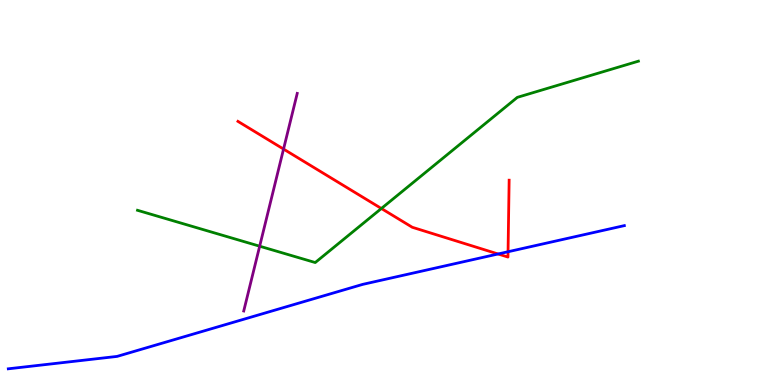[{'lines': ['blue', 'red'], 'intersections': [{'x': 6.43, 'y': 3.4}, {'x': 6.56, 'y': 3.46}]}, {'lines': ['green', 'red'], 'intersections': [{'x': 4.92, 'y': 4.58}]}, {'lines': ['purple', 'red'], 'intersections': [{'x': 3.66, 'y': 6.13}]}, {'lines': ['blue', 'green'], 'intersections': []}, {'lines': ['blue', 'purple'], 'intersections': []}, {'lines': ['green', 'purple'], 'intersections': [{'x': 3.35, 'y': 3.61}]}]